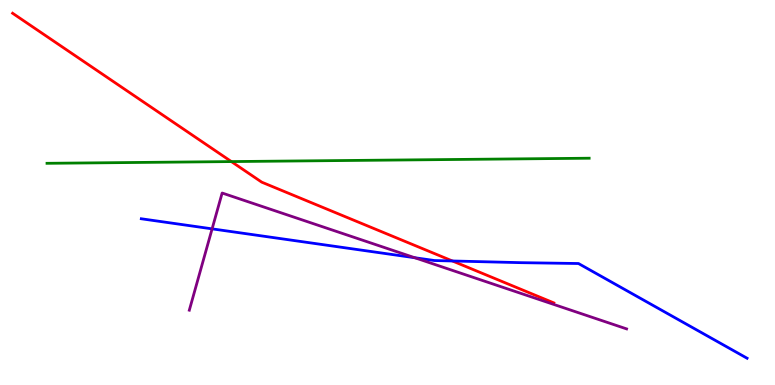[{'lines': ['blue', 'red'], 'intersections': [{'x': 5.84, 'y': 3.22}]}, {'lines': ['green', 'red'], 'intersections': [{'x': 2.99, 'y': 5.8}]}, {'lines': ['purple', 'red'], 'intersections': []}, {'lines': ['blue', 'green'], 'intersections': []}, {'lines': ['blue', 'purple'], 'intersections': [{'x': 2.74, 'y': 4.06}, {'x': 5.35, 'y': 3.31}]}, {'lines': ['green', 'purple'], 'intersections': []}]